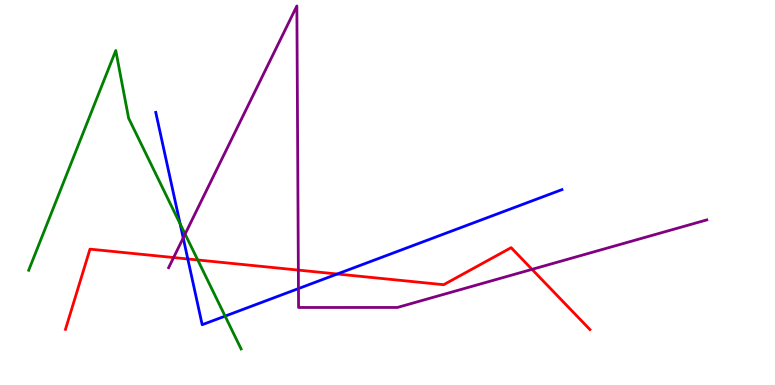[{'lines': ['blue', 'red'], 'intersections': [{'x': 2.42, 'y': 3.27}, {'x': 4.35, 'y': 2.88}]}, {'lines': ['green', 'red'], 'intersections': [{'x': 2.55, 'y': 3.25}]}, {'lines': ['purple', 'red'], 'intersections': [{'x': 2.24, 'y': 3.31}, {'x': 3.85, 'y': 2.98}, {'x': 6.86, 'y': 3.0}]}, {'lines': ['blue', 'green'], 'intersections': [{'x': 2.32, 'y': 4.18}, {'x': 2.9, 'y': 1.79}]}, {'lines': ['blue', 'purple'], 'intersections': [{'x': 2.36, 'y': 3.82}, {'x': 3.85, 'y': 2.5}]}, {'lines': ['green', 'purple'], 'intersections': [{'x': 2.39, 'y': 3.92}]}]